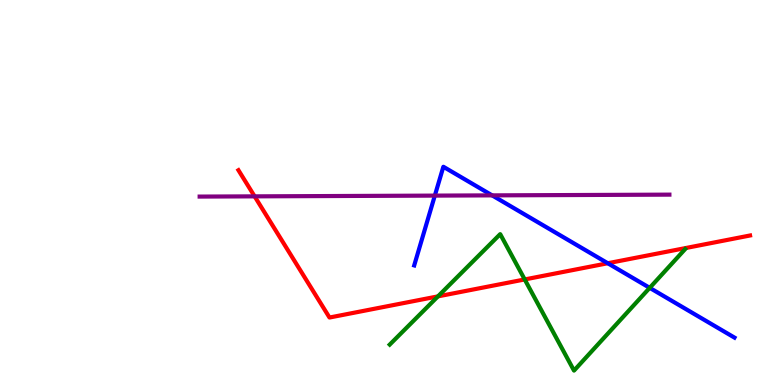[{'lines': ['blue', 'red'], 'intersections': [{'x': 7.84, 'y': 3.16}]}, {'lines': ['green', 'red'], 'intersections': [{'x': 5.65, 'y': 2.3}, {'x': 6.77, 'y': 2.74}]}, {'lines': ['purple', 'red'], 'intersections': [{'x': 3.29, 'y': 4.9}]}, {'lines': ['blue', 'green'], 'intersections': [{'x': 8.38, 'y': 2.52}]}, {'lines': ['blue', 'purple'], 'intersections': [{'x': 5.61, 'y': 4.92}, {'x': 6.35, 'y': 4.93}]}, {'lines': ['green', 'purple'], 'intersections': []}]